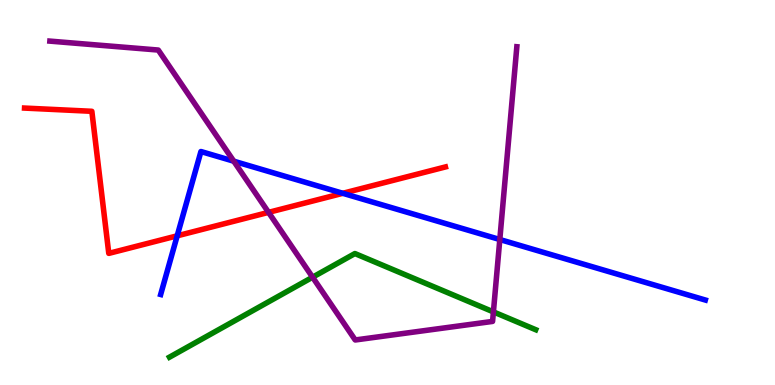[{'lines': ['blue', 'red'], 'intersections': [{'x': 2.29, 'y': 3.87}, {'x': 4.42, 'y': 4.98}]}, {'lines': ['green', 'red'], 'intersections': []}, {'lines': ['purple', 'red'], 'intersections': [{'x': 3.46, 'y': 4.48}]}, {'lines': ['blue', 'green'], 'intersections': []}, {'lines': ['blue', 'purple'], 'intersections': [{'x': 3.02, 'y': 5.81}, {'x': 6.45, 'y': 3.78}]}, {'lines': ['green', 'purple'], 'intersections': [{'x': 4.03, 'y': 2.8}, {'x': 6.37, 'y': 1.9}]}]